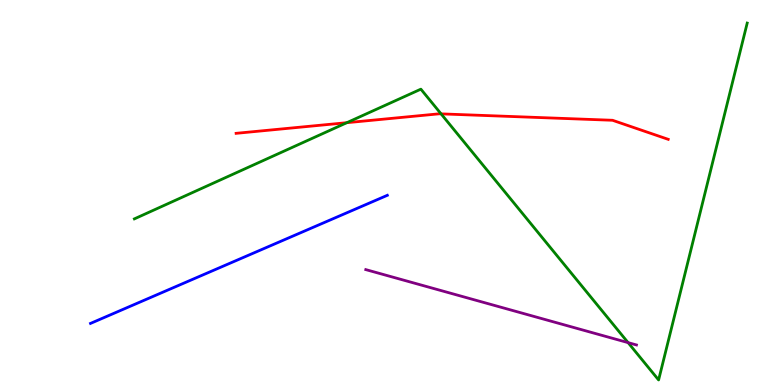[{'lines': ['blue', 'red'], 'intersections': []}, {'lines': ['green', 'red'], 'intersections': [{'x': 4.48, 'y': 6.81}, {'x': 5.69, 'y': 7.04}]}, {'lines': ['purple', 'red'], 'intersections': []}, {'lines': ['blue', 'green'], 'intersections': []}, {'lines': ['blue', 'purple'], 'intersections': []}, {'lines': ['green', 'purple'], 'intersections': [{'x': 8.1, 'y': 1.1}]}]